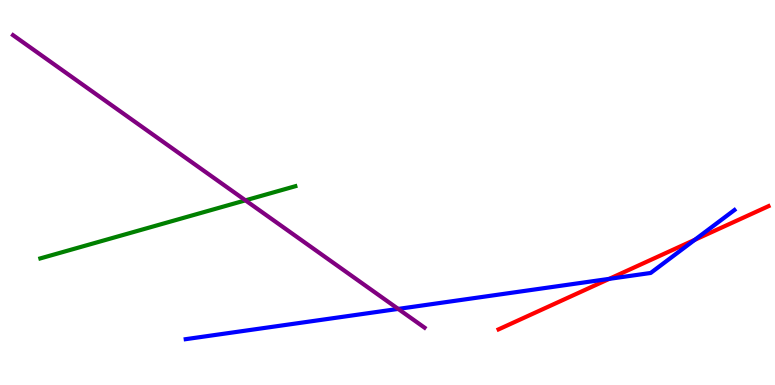[{'lines': ['blue', 'red'], 'intersections': [{'x': 7.86, 'y': 2.76}, {'x': 8.97, 'y': 3.77}]}, {'lines': ['green', 'red'], 'intersections': []}, {'lines': ['purple', 'red'], 'intersections': []}, {'lines': ['blue', 'green'], 'intersections': []}, {'lines': ['blue', 'purple'], 'intersections': [{'x': 5.14, 'y': 1.98}]}, {'lines': ['green', 'purple'], 'intersections': [{'x': 3.17, 'y': 4.8}]}]